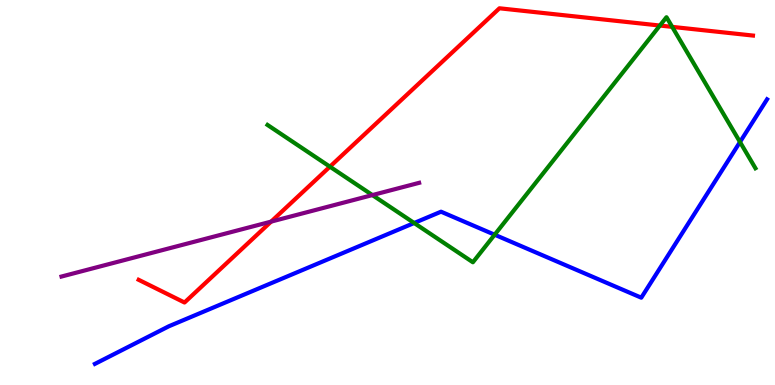[{'lines': ['blue', 'red'], 'intersections': []}, {'lines': ['green', 'red'], 'intersections': [{'x': 4.26, 'y': 5.67}, {'x': 8.51, 'y': 9.34}, {'x': 8.67, 'y': 9.3}]}, {'lines': ['purple', 'red'], 'intersections': [{'x': 3.5, 'y': 4.24}]}, {'lines': ['blue', 'green'], 'intersections': [{'x': 5.34, 'y': 4.21}, {'x': 6.38, 'y': 3.9}, {'x': 9.55, 'y': 6.31}]}, {'lines': ['blue', 'purple'], 'intersections': []}, {'lines': ['green', 'purple'], 'intersections': [{'x': 4.81, 'y': 4.93}]}]